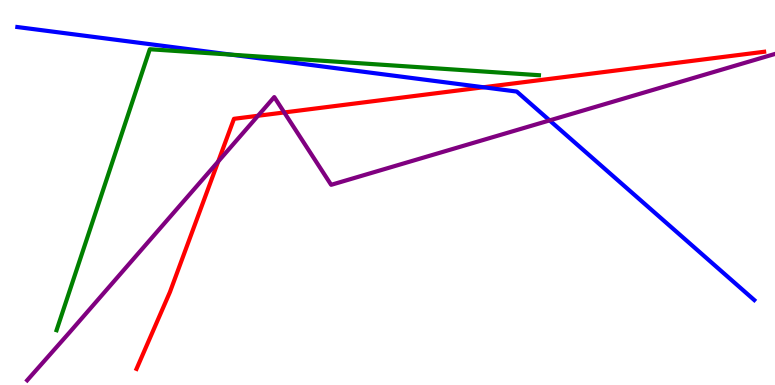[{'lines': ['blue', 'red'], 'intersections': [{'x': 6.24, 'y': 7.73}]}, {'lines': ['green', 'red'], 'intersections': []}, {'lines': ['purple', 'red'], 'intersections': [{'x': 2.82, 'y': 5.8}, {'x': 3.33, 'y': 6.99}, {'x': 3.67, 'y': 7.08}]}, {'lines': ['blue', 'green'], 'intersections': [{'x': 2.98, 'y': 8.58}]}, {'lines': ['blue', 'purple'], 'intersections': [{'x': 7.09, 'y': 6.87}]}, {'lines': ['green', 'purple'], 'intersections': []}]